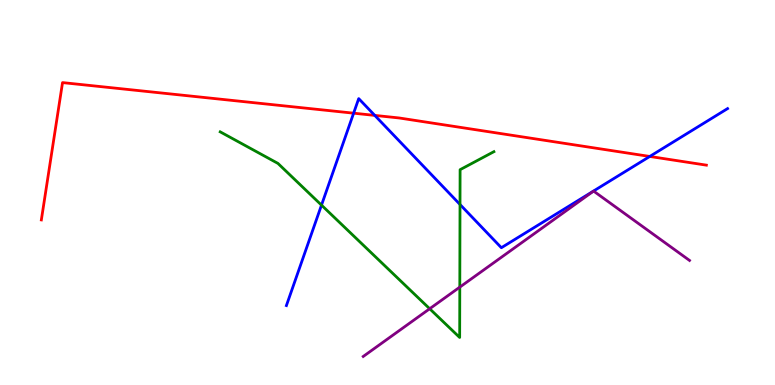[{'lines': ['blue', 'red'], 'intersections': [{'x': 4.56, 'y': 7.06}, {'x': 4.84, 'y': 7.0}, {'x': 8.38, 'y': 5.94}]}, {'lines': ['green', 'red'], 'intersections': []}, {'lines': ['purple', 'red'], 'intersections': []}, {'lines': ['blue', 'green'], 'intersections': [{'x': 4.15, 'y': 4.67}, {'x': 5.94, 'y': 4.69}]}, {'lines': ['blue', 'purple'], 'intersections': []}, {'lines': ['green', 'purple'], 'intersections': [{'x': 5.54, 'y': 1.98}, {'x': 5.93, 'y': 2.54}]}]